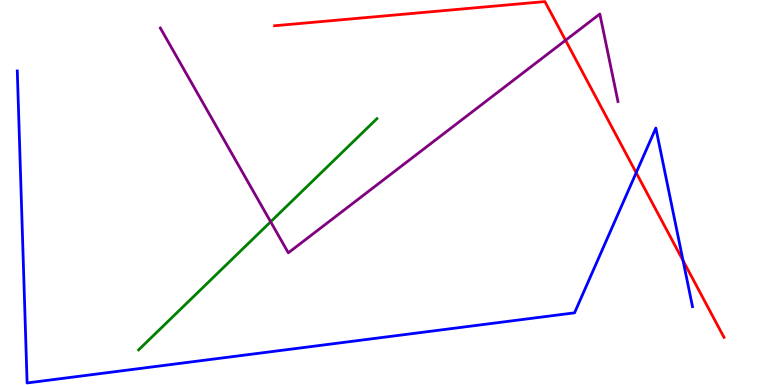[{'lines': ['blue', 'red'], 'intersections': [{'x': 8.21, 'y': 5.51}, {'x': 8.81, 'y': 3.23}]}, {'lines': ['green', 'red'], 'intersections': []}, {'lines': ['purple', 'red'], 'intersections': [{'x': 7.3, 'y': 8.95}]}, {'lines': ['blue', 'green'], 'intersections': []}, {'lines': ['blue', 'purple'], 'intersections': []}, {'lines': ['green', 'purple'], 'intersections': [{'x': 3.49, 'y': 4.24}]}]